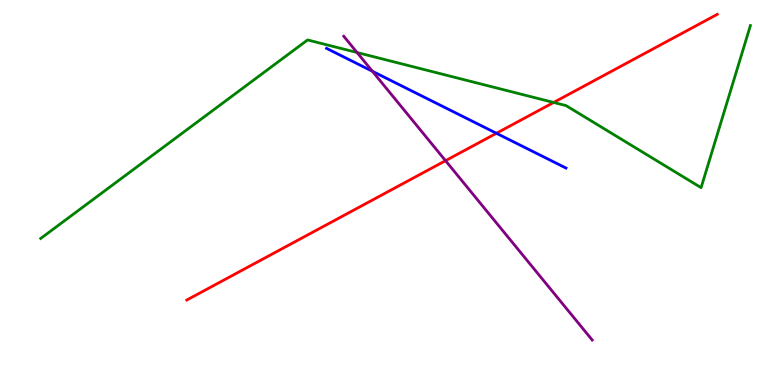[{'lines': ['blue', 'red'], 'intersections': [{'x': 6.41, 'y': 6.54}]}, {'lines': ['green', 'red'], 'intersections': [{'x': 7.14, 'y': 7.34}]}, {'lines': ['purple', 'red'], 'intersections': [{'x': 5.75, 'y': 5.83}]}, {'lines': ['blue', 'green'], 'intersections': []}, {'lines': ['blue', 'purple'], 'intersections': [{'x': 4.81, 'y': 8.15}]}, {'lines': ['green', 'purple'], 'intersections': [{'x': 4.61, 'y': 8.64}]}]